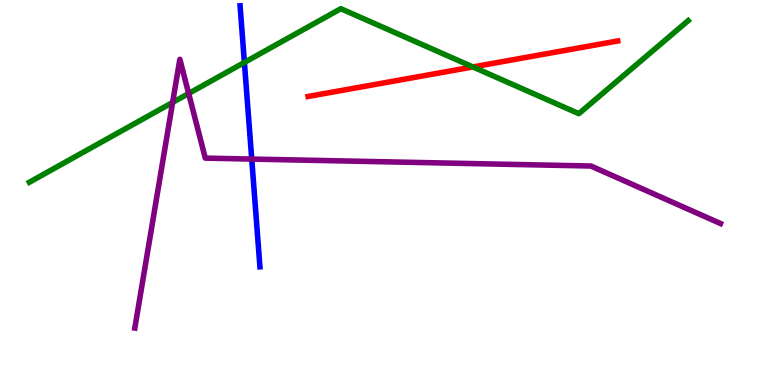[{'lines': ['blue', 'red'], 'intersections': []}, {'lines': ['green', 'red'], 'intersections': [{'x': 6.1, 'y': 8.26}]}, {'lines': ['purple', 'red'], 'intersections': []}, {'lines': ['blue', 'green'], 'intersections': [{'x': 3.15, 'y': 8.38}]}, {'lines': ['blue', 'purple'], 'intersections': [{'x': 3.25, 'y': 5.87}]}, {'lines': ['green', 'purple'], 'intersections': [{'x': 2.23, 'y': 7.34}, {'x': 2.43, 'y': 7.57}]}]